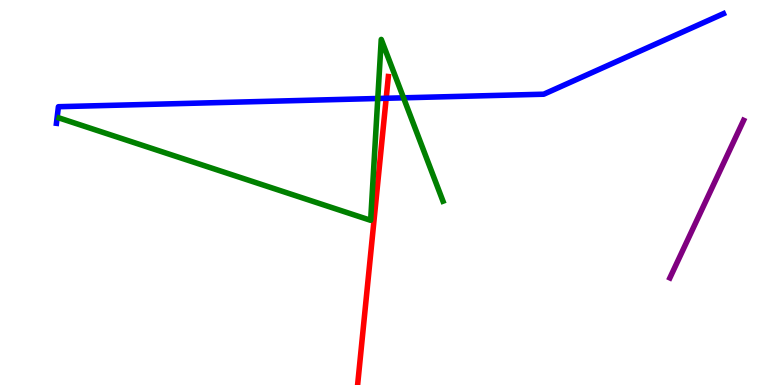[{'lines': ['blue', 'red'], 'intersections': [{'x': 4.98, 'y': 7.45}]}, {'lines': ['green', 'red'], 'intersections': []}, {'lines': ['purple', 'red'], 'intersections': []}, {'lines': ['blue', 'green'], 'intersections': [{'x': 4.87, 'y': 7.44}, {'x': 5.21, 'y': 7.46}]}, {'lines': ['blue', 'purple'], 'intersections': []}, {'lines': ['green', 'purple'], 'intersections': []}]